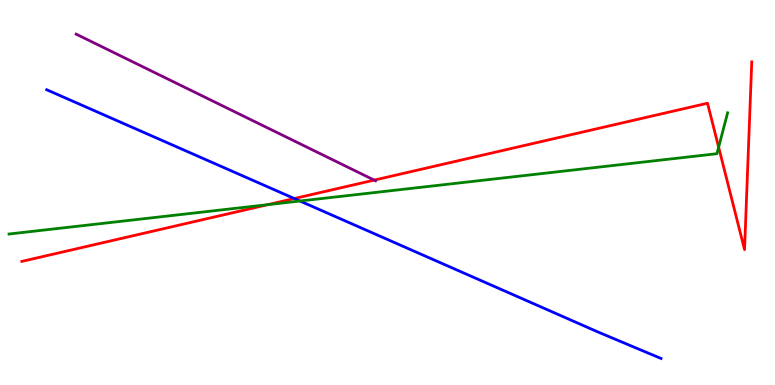[{'lines': ['blue', 'red'], 'intersections': [{'x': 3.8, 'y': 4.84}]}, {'lines': ['green', 'red'], 'intersections': [{'x': 3.46, 'y': 4.68}, {'x': 9.27, 'y': 6.18}]}, {'lines': ['purple', 'red'], 'intersections': [{'x': 4.83, 'y': 5.32}]}, {'lines': ['blue', 'green'], 'intersections': [{'x': 3.87, 'y': 4.78}]}, {'lines': ['blue', 'purple'], 'intersections': []}, {'lines': ['green', 'purple'], 'intersections': []}]